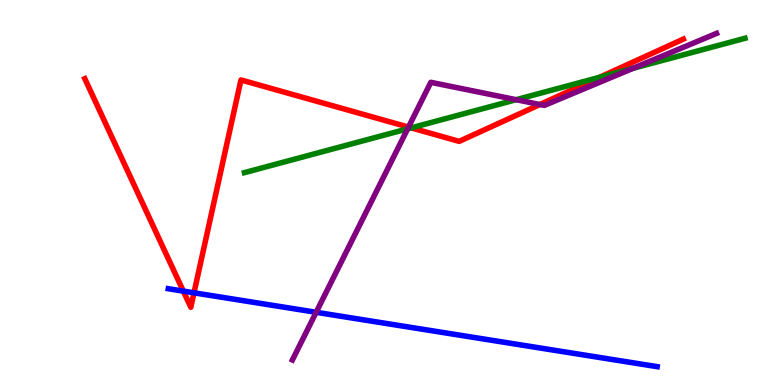[{'lines': ['blue', 'red'], 'intersections': [{'x': 2.37, 'y': 2.44}, {'x': 2.5, 'y': 2.39}]}, {'lines': ['green', 'red'], 'intersections': [{'x': 5.31, 'y': 6.68}, {'x': 7.74, 'y': 7.99}]}, {'lines': ['purple', 'red'], 'intersections': [{'x': 5.27, 'y': 6.7}, {'x': 6.97, 'y': 7.29}]}, {'lines': ['blue', 'green'], 'intersections': []}, {'lines': ['blue', 'purple'], 'intersections': [{'x': 4.08, 'y': 1.89}]}, {'lines': ['green', 'purple'], 'intersections': [{'x': 5.26, 'y': 6.65}, {'x': 6.66, 'y': 7.41}, {'x': 8.17, 'y': 8.22}]}]